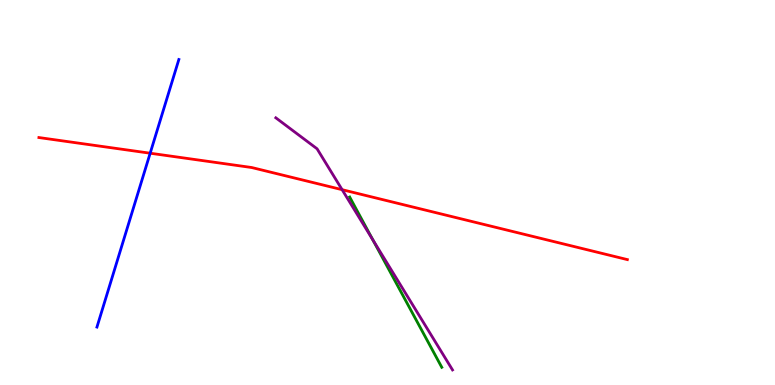[{'lines': ['blue', 'red'], 'intersections': [{'x': 1.94, 'y': 6.02}]}, {'lines': ['green', 'red'], 'intersections': []}, {'lines': ['purple', 'red'], 'intersections': [{'x': 4.41, 'y': 5.07}]}, {'lines': ['blue', 'green'], 'intersections': []}, {'lines': ['blue', 'purple'], 'intersections': []}, {'lines': ['green', 'purple'], 'intersections': [{'x': 4.81, 'y': 3.77}]}]